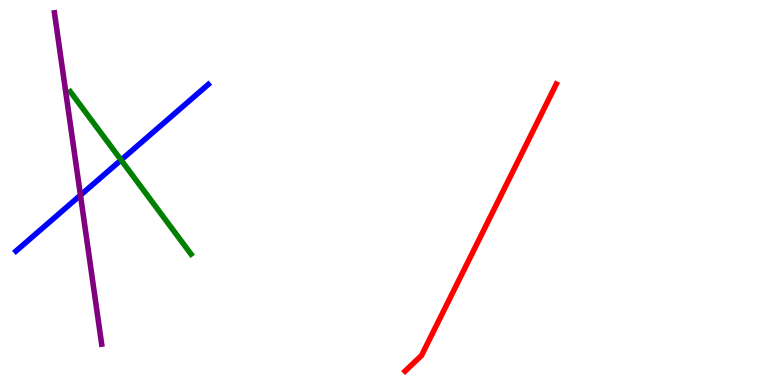[{'lines': ['blue', 'red'], 'intersections': []}, {'lines': ['green', 'red'], 'intersections': []}, {'lines': ['purple', 'red'], 'intersections': []}, {'lines': ['blue', 'green'], 'intersections': [{'x': 1.56, 'y': 5.84}]}, {'lines': ['blue', 'purple'], 'intersections': [{'x': 1.04, 'y': 4.93}]}, {'lines': ['green', 'purple'], 'intersections': []}]